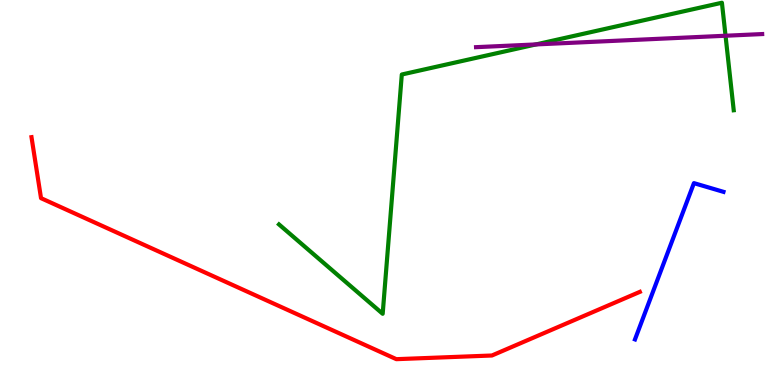[{'lines': ['blue', 'red'], 'intersections': []}, {'lines': ['green', 'red'], 'intersections': []}, {'lines': ['purple', 'red'], 'intersections': []}, {'lines': ['blue', 'green'], 'intersections': []}, {'lines': ['blue', 'purple'], 'intersections': []}, {'lines': ['green', 'purple'], 'intersections': [{'x': 6.92, 'y': 8.85}, {'x': 9.36, 'y': 9.07}]}]